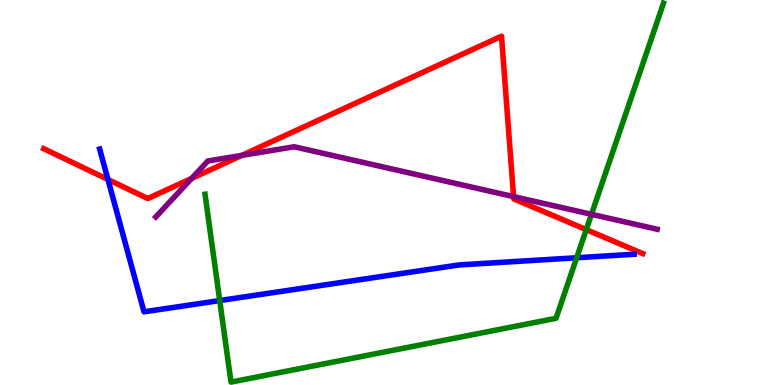[{'lines': ['blue', 'red'], 'intersections': [{'x': 1.39, 'y': 5.34}]}, {'lines': ['green', 'red'], 'intersections': [{'x': 7.56, 'y': 4.04}]}, {'lines': ['purple', 'red'], 'intersections': [{'x': 2.47, 'y': 5.37}, {'x': 3.12, 'y': 5.96}, {'x': 6.63, 'y': 4.89}]}, {'lines': ['blue', 'green'], 'intersections': [{'x': 2.84, 'y': 2.19}, {'x': 7.44, 'y': 3.31}]}, {'lines': ['blue', 'purple'], 'intersections': []}, {'lines': ['green', 'purple'], 'intersections': [{'x': 7.63, 'y': 4.43}]}]